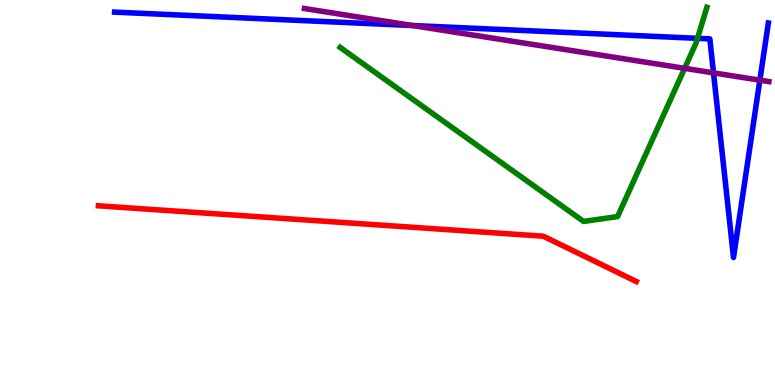[{'lines': ['blue', 'red'], 'intersections': []}, {'lines': ['green', 'red'], 'intersections': []}, {'lines': ['purple', 'red'], 'intersections': []}, {'lines': ['blue', 'green'], 'intersections': [{'x': 9.0, 'y': 9.0}]}, {'lines': ['blue', 'purple'], 'intersections': [{'x': 5.32, 'y': 9.34}, {'x': 9.21, 'y': 8.11}, {'x': 9.8, 'y': 7.92}]}, {'lines': ['green', 'purple'], 'intersections': [{'x': 8.83, 'y': 8.23}]}]